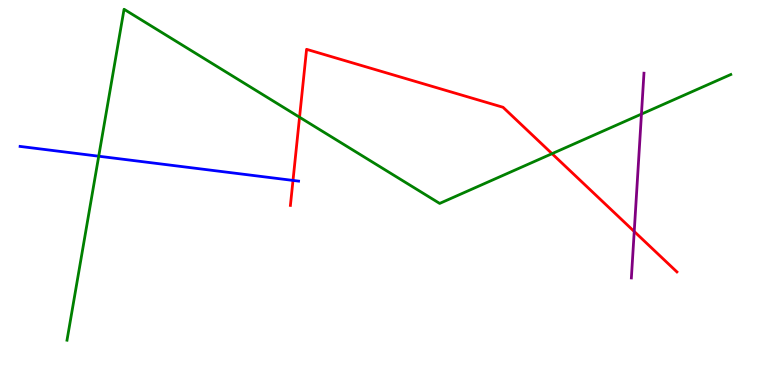[{'lines': ['blue', 'red'], 'intersections': [{'x': 3.78, 'y': 5.31}]}, {'lines': ['green', 'red'], 'intersections': [{'x': 3.87, 'y': 6.96}, {'x': 7.12, 'y': 6.01}]}, {'lines': ['purple', 'red'], 'intersections': [{'x': 8.18, 'y': 3.99}]}, {'lines': ['blue', 'green'], 'intersections': [{'x': 1.27, 'y': 5.94}]}, {'lines': ['blue', 'purple'], 'intersections': []}, {'lines': ['green', 'purple'], 'intersections': [{'x': 8.28, 'y': 7.04}]}]